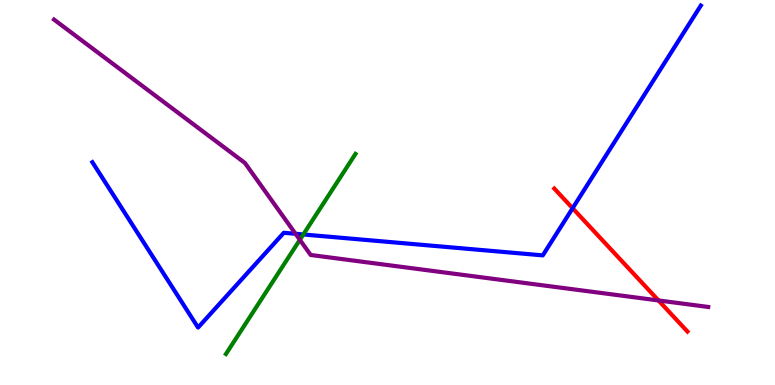[{'lines': ['blue', 'red'], 'intersections': [{'x': 7.39, 'y': 4.59}]}, {'lines': ['green', 'red'], 'intersections': []}, {'lines': ['purple', 'red'], 'intersections': [{'x': 8.5, 'y': 2.2}]}, {'lines': ['blue', 'green'], 'intersections': [{'x': 3.91, 'y': 3.91}]}, {'lines': ['blue', 'purple'], 'intersections': [{'x': 3.81, 'y': 3.93}]}, {'lines': ['green', 'purple'], 'intersections': [{'x': 3.87, 'y': 3.77}]}]